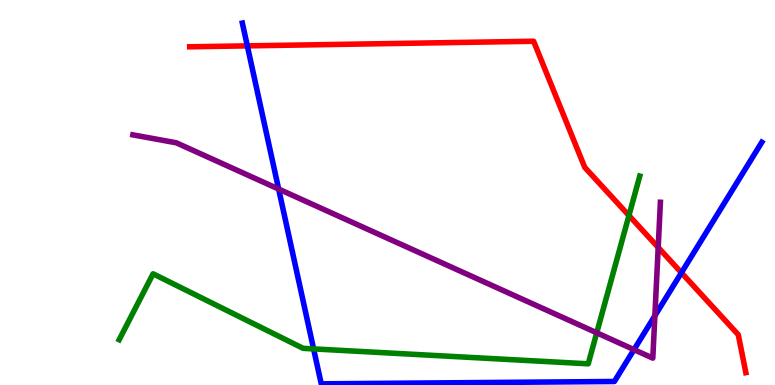[{'lines': ['blue', 'red'], 'intersections': [{'x': 3.19, 'y': 8.81}, {'x': 8.79, 'y': 2.92}]}, {'lines': ['green', 'red'], 'intersections': [{'x': 8.12, 'y': 4.4}]}, {'lines': ['purple', 'red'], 'intersections': [{'x': 8.49, 'y': 3.57}]}, {'lines': ['blue', 'green'], 'intersections': [{'x': 4.05, 'y': 0.938}]}, {'lines': ['blue', 'purple'], 'intersections': [{'x': 3.6, 'y': 5.09}, {'x': 8.18, 'y': 0.919}, {'x': 8.45, 'y': 1.8}]}, {'lines': ['green', 'purple'], 'intersections': [{'x': 7.7, 'y': 1.36}]}]